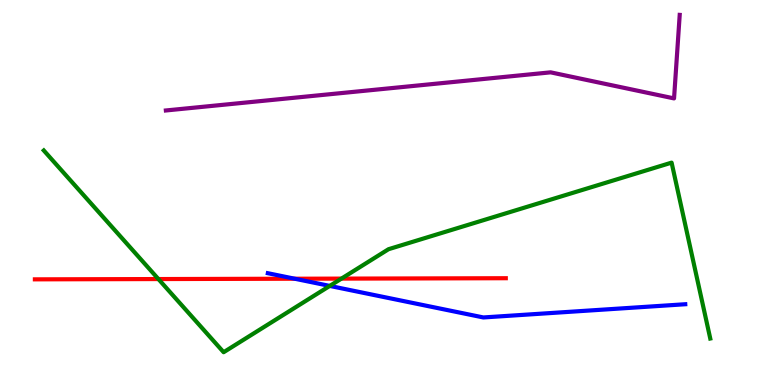[{'lines': ['blue', 'red'], 'intersections': [{'x': 3.8, 'y': 2.76}]}, {'lines': ['green', 'red'], 'intersections': [{'x': 2.04, 'y': 2.75}, {'x': 4.41, 'y': 2.76}]}, {'lines': ['purple', 'red'], 'intersections': []}, {'lines': ['blue', 'green'], 'intersections': [{'x': 4.25, 'y': 2.57}]}, {'lines': ['blue', 'purple'], 'intersections': []}, {'lines': ['green', 'purple'], 'intersections': []}]